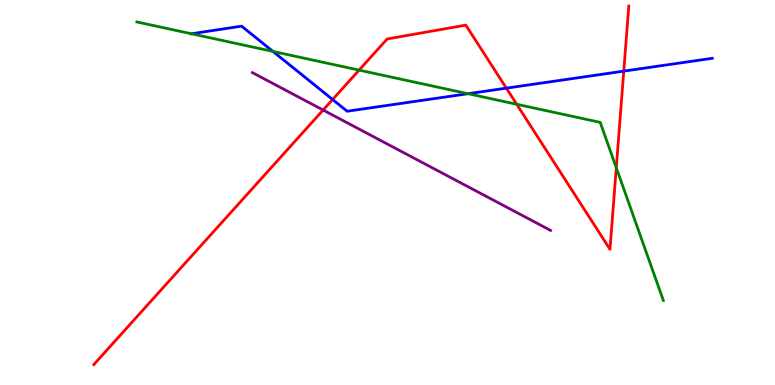[{'lines': ['blue', 'red'], 'intersections': [{'x': 4.29, 'y': 7.42}, {'x': 6.53, 'y': 7.71}, {'x': 8.05, 'y': 8.15}]}, {'lines': ['green', 'red'], 'intersections': [{'x': 4.63, 'y': 8.18}, {'x': 6.67, 'y': 7.29}, {'x': 7.95, 'y': 5.64}]}, {'lines': ['purple', 'red'], 'intersections': [{'x': 4.17, 'y': 7.14}]}, {'lines': ['blue', 'green'], 'intersections': [{'x': 2.47, 'y': 9.12}, {'x': 3.52, 'y': 8.66}, {'x': 6.04, 'y': 7.57}]}, {'lines': ['blue', 'purple'], 'intersections': []}, {'lines': ['green', 'purple'], 'intersections': []}]